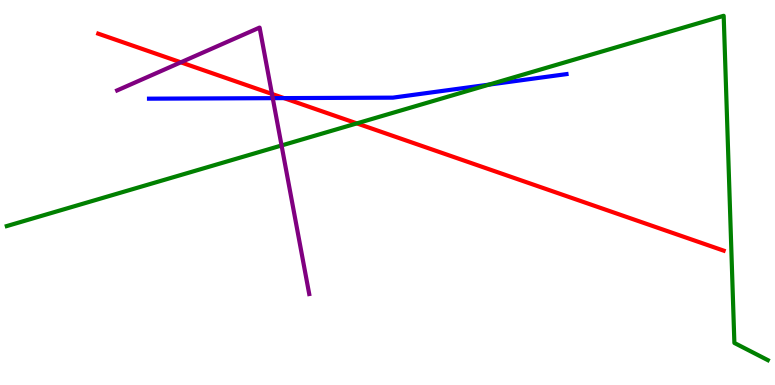[{'lines': ['blue', 'red'], 'intersections': [{'x': 3.66, 'y': 7.45}]}, {'lines': ['green', 'red'], 'intersections': [{'x': 4.6, 'y': 6.8}]}, {'lines': ['purple', 'red'], 'intersections': [{'x': 2.33, 'y': 8.38}, {'x': 3.51, 'y': 7.56}]}, {'lines': ['blue', 'green'], 'intersections': [{'x': 6.31, 'y': 7.8}]}, {'lines': ['blue', 'purple'], 'intersections': [{'x': 3.52, 'y': 7.45}]}, {'lines': ['green', 'purple'], 'intersections': [{'x': 3.63, 'y': 6.22}]}]